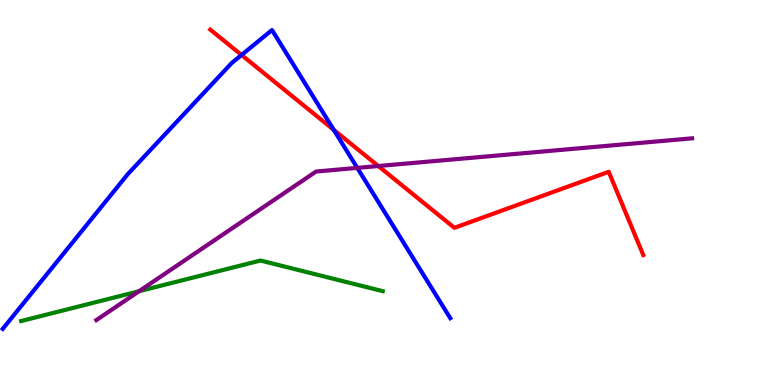[{'lines': ['blue', 'red'], 'intersections': [{'x': 3.12, 'y': 8.57}, {'x': 4.31, 'y': 6.63}]}, {'lines': ['green', 'red'], 'intersections': []}, {'lines': ['purple', 'red'], 'intersections': [{'x': 4.88, 'y': 5.69}]}, {'lines': ['blue', 'green'], 'intersections': []}, {'lines': ['blue', 'purple'], 'intersections': [{'x': 4.61, 'y': 5.64}]}, {'lines': ['green', 'purple'], 'intersections': [{'x': 1.79, 'y': 2.44}]}]